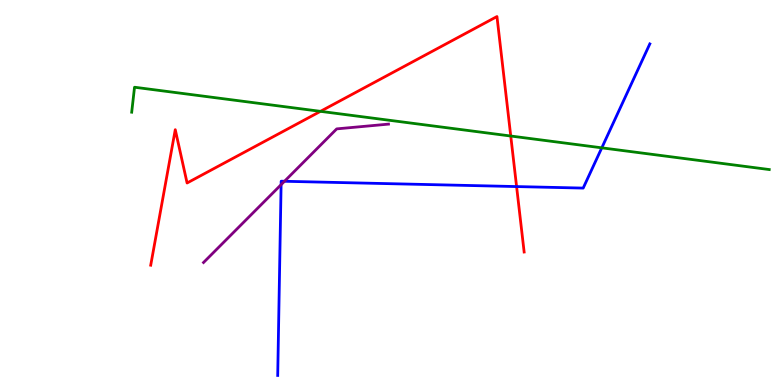[{'lines': ['blue', 'red'], 'intersections': [{'x': 6.67, 'y': 5.15}]}, {'lines': ['green', 'red'], 'intersections': [{'x': 4.14, 'y': 7.11}, {'x': 6.59, 'y': 6.47}]}, {'lines': ['purple', 'red'], 'intersections': []}, {'lines': ['blue', 'green'], 'intersections': [{'x': 7.77, 'y': 6.16}]}, {'lines': ['blue', 'purple'], 'intersections': [{'x': 3.63, 'y': 5.2}, {'x': 3.67, 'y': 5.29}]}, {'lines': ['green', 'purple'], 'intersections': []}]